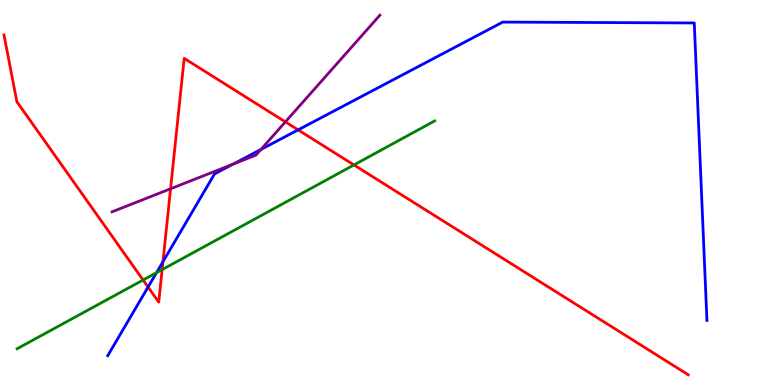[{'lines': ['blue', 'red'], 'intersections': [{'x': 1.91, 'y': 2.54}, {'x': 2.1, 'y': 3.2}, {'x': 3.85, 'y': 6.63}]}, {'lines': ['green', 'red'], 'intersections': [{'x': 1.85, 'y': 2.73}, {'x': 2.09, 'y': 3.0}, {'x': 4.57, 'y': 5.72}]}, {'lines': ['purple', 'red'], 'intersections': [{'x': 2.2, 'y': 5.1}, {'x': 3.68, 'y': 6.83}]}, {'lines': ['blue', 'green'], 'intersections': [{'x': 2.02, 'y': 2.92}]}, {'lines': ['blue', 'purple'], 'intersections': [{'x': 3.01, 'y': 5.74}, {'x': 3.37, 'y': 6.12}]}, {'lines': ['green', 'purple'], 'intersections': []}]